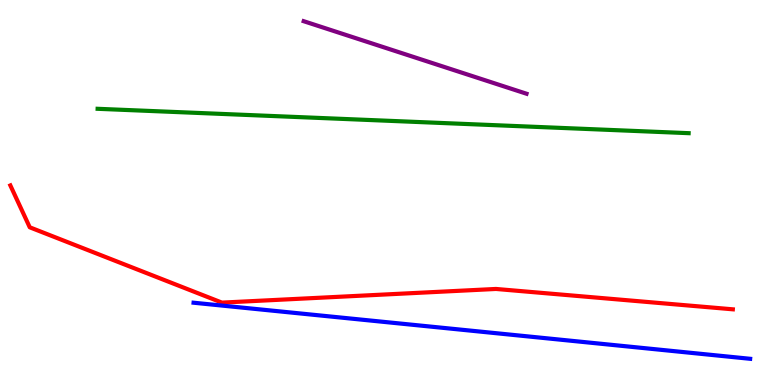[{'lines': ['blue', 'red'], 'intersections': []}, {'lines': ['green', 'red'], 'intersections': []}, {'lines': ['purple', 'red'], 'intersections': []}, {'lines': ['blue', 'green'], 'intersections': []}, {'lines': ['blue', 'purple'], 'intersections': []}, {'lines': ['green', 'purple'], 'intersections': []}]